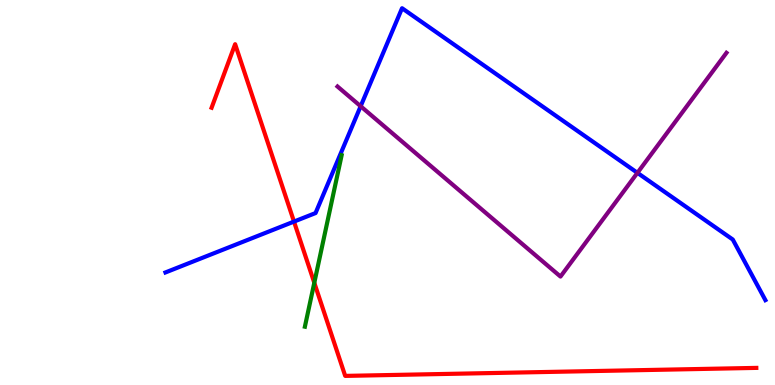[{'lines': ['blue', 'red'], 'intersections': [{'x': 3.79, 'y': 4.24}]}, {'lines': ['green', 'red'], 'intersections': [{'x': 4.06, 'y': 2.66}]}, {'lines': ['purple', 'red'], 'intersections': []}, {'lines': ['blue', 'green'], 'intersections': []}, {'lines': ['blue', 'purple'], 'intersections': [{'x': 4.65, 'y': 7.24}, {'x': 8.22, 'y': 5.51}]}, {'lines': ['green', 'purple'], 'intersections': []}]